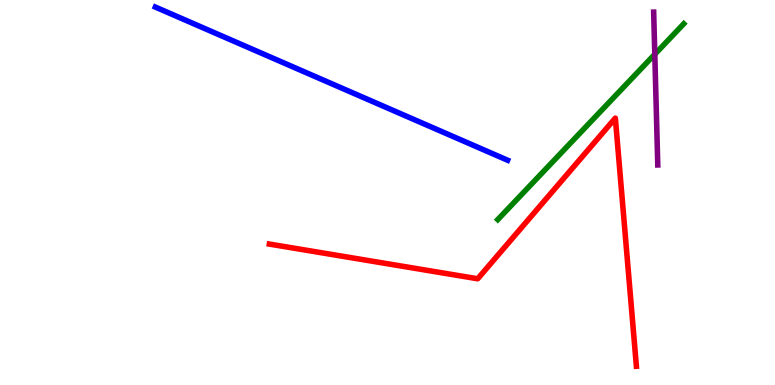[{'lines': ['blue', 'red'], 'intersections': []}, {'lines': ['green', 'red'], 'intersections': []}, {'lines': ['purple', 'red'], 'intersections': []}, {'lines': ['blue', 'green'], 'intersections': []}, {'lines': ['blue', 'purple'], 'intersections': []}, {'lines': ['green', 'purple'], 'intersections': [{'x': 8.45, 'y': 8.59}]}]